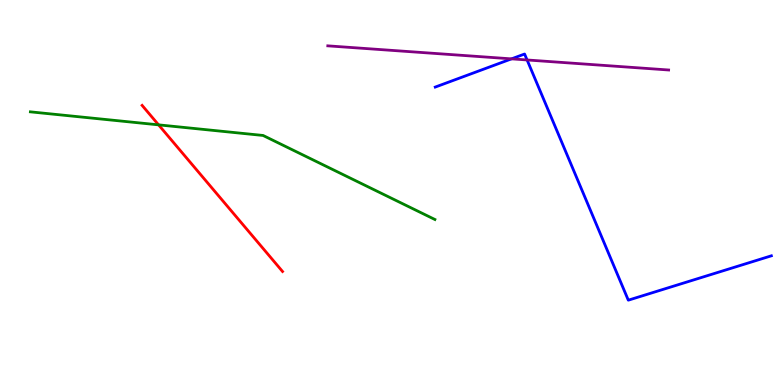[{'lines': ['blue', 'red'], 'intersections': []}, {'lines': ['green', 'red'], 'intersections': [{'x': 2.05, 'y': 6.76}]}, {'lines': ['purple', 'red'], 'intersections': []}, {'lines': ['blue', 'green'], 'intersections': []}, {'lines': ['blue', 'purple'], 'intersections': [{'x': 6.6, 'y': 8.47}, {'x': 6.8, 'y': 8.44}]}, {'lines': ['green', 'purple'], 'intersections': []}]